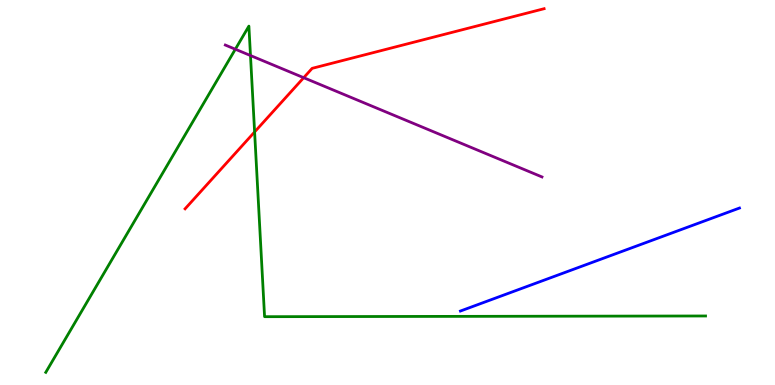[{'lines': ['blue', 'red'], 'intersections': []}, {'lines': ['green', 'red'], 'intersections': [{'x': 3.29, 'y': 6.57}]}, {'lines': ['purple', 'red'], 'intersections': [{'x': 3.92, 'y': 7.98}]}, {'lines': ['blue', 'green'], 'intersections': []}, {'lines': ['blue', 'purple'], 'intersections': []}, {'lines': ['green', 'purple'], 'intersections': [{'x': 3.04, 'y': 8.72}, {'x': 3.23, 'y': 8.56}]}]